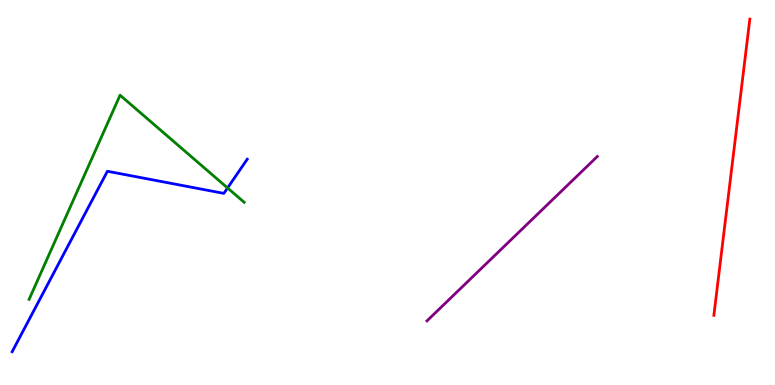[{'lines': ['blue', 'red'], 'intersections': []}, {'lines': ['green', 'red'], 'intersections': []}, {'lines': ['purple', 'red'], 'intersections': []}, {'lines': ['blue', 'green'], 'intersections': [{'x': 2.94, 'y': 5.12}]}, {'lines': ['blue', 'purple'], 'intersections': []}, {'lines': ['green', 'purple'], 'intersections': []}]